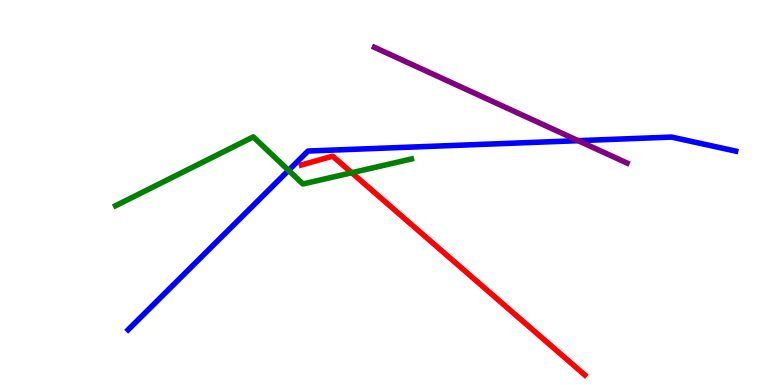[{'lines': ['blue', 'red'], 'intersections': []}, {'lines': ['green', 'red'], 'intersections': [{'x': 4.54, 'y': 5.51}]}, {'lines': ['purple', 'red'], 'intersections': []}, {'lines': ['blue', 'green'], 'intersections': [{'x': 3.72, 'y': 5.57}]}, {'lines': ['blue', 'purple'], 'intersections': [{'x': 7.46, 'y': 6.35}]}, {'lines': ['green', 'purple'], 'intersections': []}]